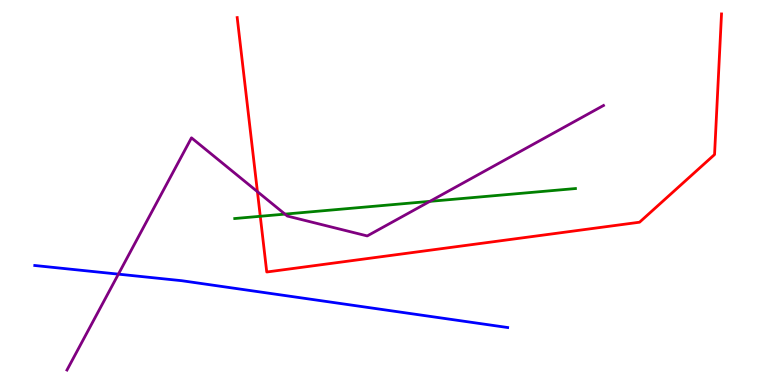[{'lines': ['blue', 'red'], 'intersections': []}, {'lines': ['green', 'red'], 'intersections': [{'x': 3.36, 'y': 4.38}]}, {'lines': ['purple', 'red'], 'intersections': [{'x': 3.32, 'y': 5.02}]}, {'lines': ['blue', 'green'], 'intersections': []}, {'lines': ['blue', 'purple'], 'intersections': [{'x': 1.53, 'y': 2.88}]}, {'lines': ['green', 'purple'], 'intersections': [{'x': 3.68, 'y': 4.44}, {'x': 5.55, 'y': 4.77}]}]